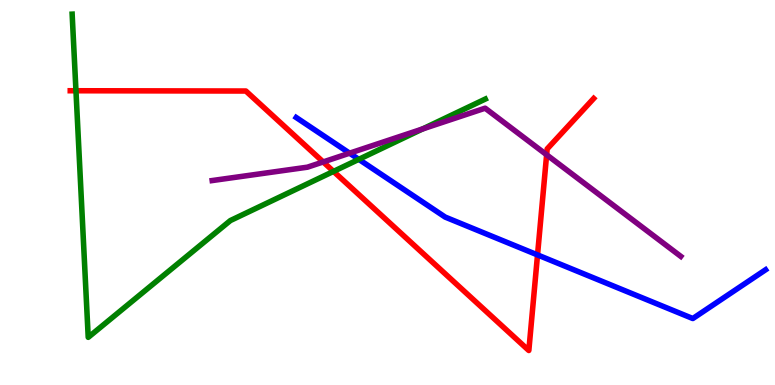[{'lines': ['blue', 'red'], 'intersections': [{'x': 6.94, 'y': 3.38}]}, {'lines': ['green', 'red'], 'intersections': [{'x': 0.98, 'y': 7.64}, {'x': 4.3, 'y': 5.55}]}, {'lines': ['purple', 'red'], 'intersections': [{'x': 4.17, 'y': 5.79}, {'x': 7.05, 'y': 5.98}]}, {'lines': ['blue', 'green'], 'intersections': [{'x': 4.63, 'y': 5.86}]}, {'lines': ['blue', 'purple'], 'intersections': [{'x': 4.51, 'y': 6.02}]}, {'lines': ['green', 'purple'], 'intersections': [{'x': 5.45, 'y': 6.65}]}]